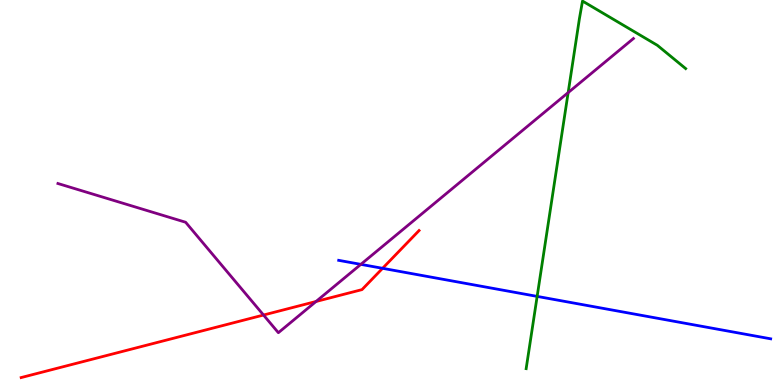[{'lines': ['blue', 'red'], 'intersections': [{'x': 4.94, 'y': 3.03}]}, {'lines': ['green', 'red'], 'intersections': []}, {'lines': ['purple', 'red'], 'intersections': [{'x': 3.4, 'y': 1.82}, {'x': 4.08, 'y': 2.17}]}, {'lines': ['blue', 'green'], 'intersections': [{'x': 6.93, 'y': 2.3}]}, {'lines': ['blue', 'purple'], 'intersections': [{'x': 4.66, 'y': 3.13}]}, {'lines': ['green', 'purple'], 'intersections': [{'x': 7.33, 'y': 7.59}]}]